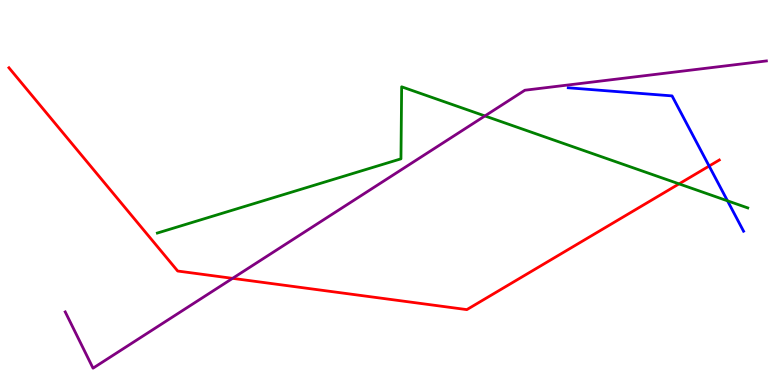[{'lines': ['blue', 'red'], 'intersections': [{'x': 9.15, 'y': 5.69}]}, {'lines': ['green', 'red'], 'intersections': [{'x': 8.76, 'y': 5.22}]}, {'lines': ['purple', 'red'], 'intersections': [{'x': 3.0, 'y': 2.77}]}, {'lines': ['blue', 'green'], 'intersections': [{'x': 9.39, 'y': 4.78}]}, {'lines': ['blue', 'purple'], 'intersections': []}, {'lines': ['green', 'purple'], 'intersections': [{'x': 6.26, 'y': 6.99}]}]